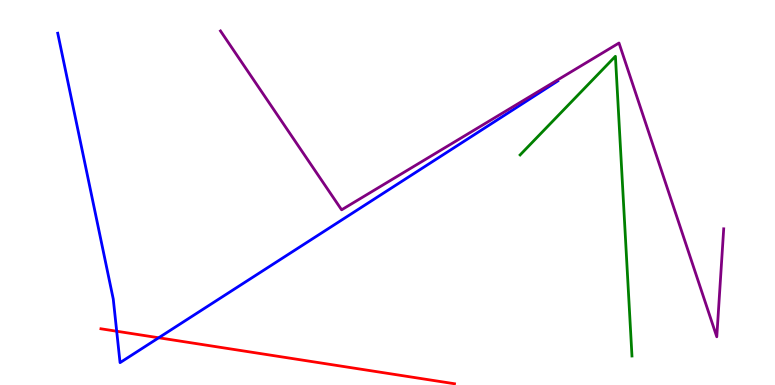[{'lines': ['blue', 'red'], 'intersections': [{'x': 1.51, 'y': 1.4}, {'x': 2.05, 'y': 1.23}]}, {'lines': ['green', 'red'], 'intersections': []}, {'lines': ['purple', 'red'], 'intersections': []}, {'lines': ['blue', 'green'], 'intersections': []}, {'lines': ['blue', 'purple'], 'intersections': []}, {'lines': ['green', 'purple'], 'intersections': []}]